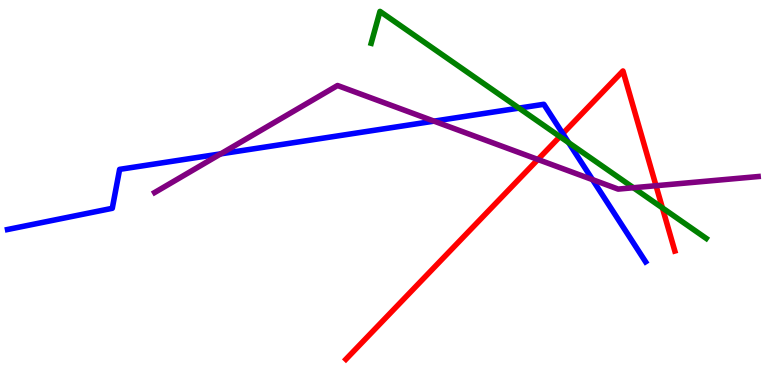[{'lines': ['blue', 'red'], 'intersections': [{'x': 7.26, 'y': 6.53}]}, {'lines': ['green', 'red'], 'intersections': [{'x': 7.22, 'y': 6.45}, {'x': 8.55, 'y': 4.6}]}, {'lines': ['purple', 'red'], 'intersections': [{'x': 6.94, 'y': 5.86}, {'x': 8.46, 'y': 5.18}]}, {'lines': ['blue', 'green'], 'intersections': [{'x': 6.7, 'y': 7.19}, {'x': 7.34, 'y': 6.29}]}, {'lines': ['blue', 'purple'], 'intersections': [{'x': 2.85, 'y': 6.0}, {'x': 5.6, 'y': 6.85}, {'x': 7.65, 'y': 5.33}]}, {'lines': ['green', 'purple'], 'intersections': [{'x': 8.17, 'y': 5.12}]}]